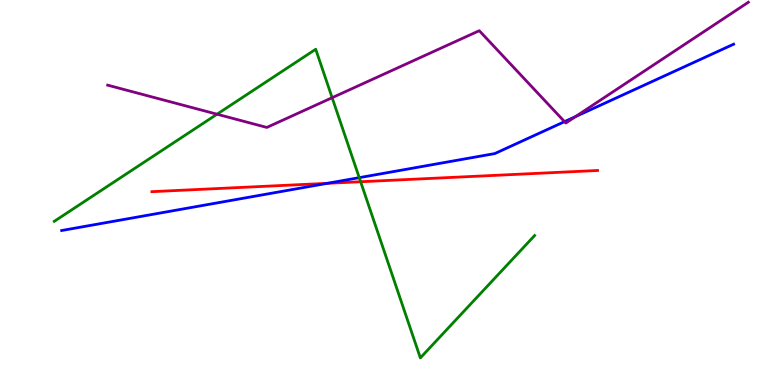[{'lines': ['blue', 'red'], 'intersections': [{'x': 4.22, 'y': 5.24}]}, {'lines': ['green', 'red'], 'intersections': [{'x': 4.65, 'y': 5.28}]}, {'lines': ['purple', 'red'], 'intersections': []}, {'lines': ['blue', 'green'], 'intersections': [{'x': 4.64, 'y': 5.39}]}, {'lines': ['blue', 'purple'], 'intersections': [{'x': 7.28, 'y': 6.84}, {'x': 7.43, 'y': 6.97}]}, {'lines': ['green', 'purple'], 'intersections': [{'x': 2.8, 'y': 7.03}, {'x': 4.29, 'y': 7.46}]}]